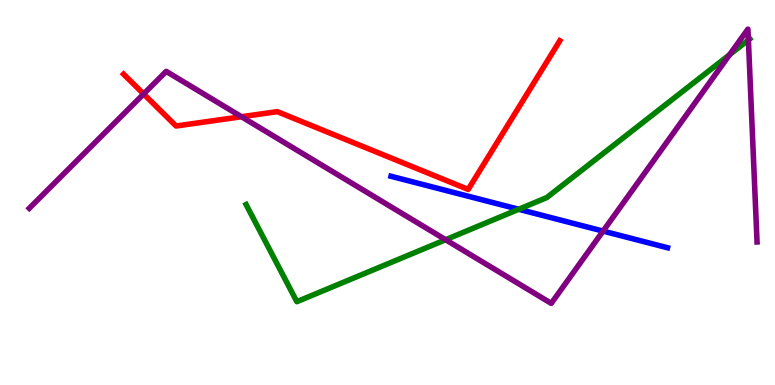[{'lines': ['blue', 'red'], 'intersections': []}, {'lines': ['green', 'red'], 'intersections': []}, {'lines': ['purple', 'red'], 'intersections': [{'x': 1.85, 'y': 7.56}, {'x': 3.12, 'y': 6.97}]}, {'lines': ['blue', 'green'], 'intersections': [{'x': 6.69, 'y': 4.56}]}, {'lines': ['blue', 'purple'], 'intersections': [{'x': 7.78, 'y': 4.0}]}, {'lines': ['green', 'purple'], 'intersections': [{'x': 5.75, 'y': 3.77}, {'x': 9.41, 'y': 8.58}, {'x': 9.66, 'y': 8.96}]}]